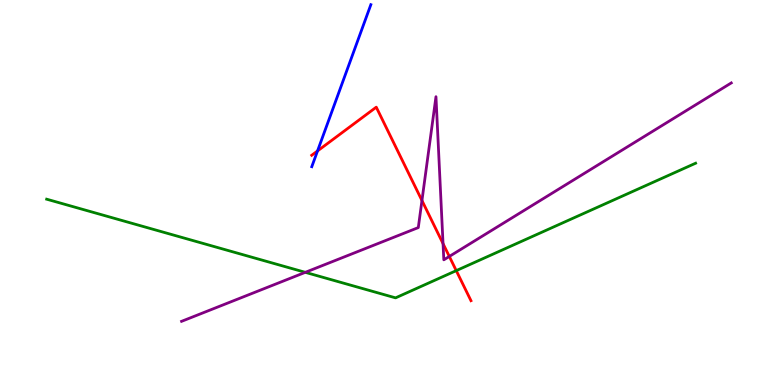[{'lines': ['blue', 'red'], 'intersections': [{'x': 4.1, 'y': 6.08}]}, {'lines': ['green', 'red'], 'intersections': [{'x': 5.89, 'y': 2.97}]}, {'lines': ['purple', 'red'], 'intersections': [{'x': 5.44, 'y': 4.79}, {'x': 5.72, 'y': 3.67}, {'x': 5.8, 'y': 3.34}]}, {'lines': ['blue', 'green'], 'intersections': []}, {'lines': ['blue', 'purple'], 'intersections': []}, {'lines': ['green', 'purple'], 'intersections': [{'x': 3.94, 'y': 2.93}]}]